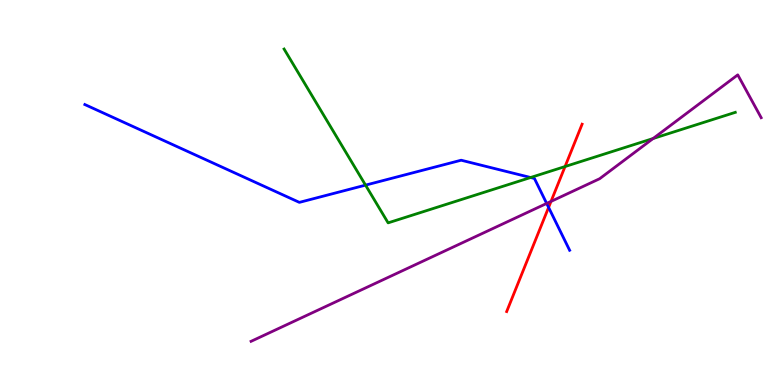[{'lines': ['blue', 'red'], 'intersections': [{'x': 7.08, 'y': 4.61}]}, {'lines': ['green', 'red'], 'intersections': [{'x': 7.29, 'y': 5.67}]}, {'lines': ['purple', 'red'], 'intersections': [{'x': 7.11, 'y': 4.77}]}, {'lines': ['blue', 'green'], 'intersections': [{'x': 4.72, 'y': 5.19}, {'x': 6.85, 'y': 5.39}]}, {'lines': ['blue', 'purple'], 'intersections': [{'x': 7.05, 'y': 4.72}]}, {'lines': ['green', 'purple'], 'intersections': [{'x': 8.43, 'y': 6.4}]}]